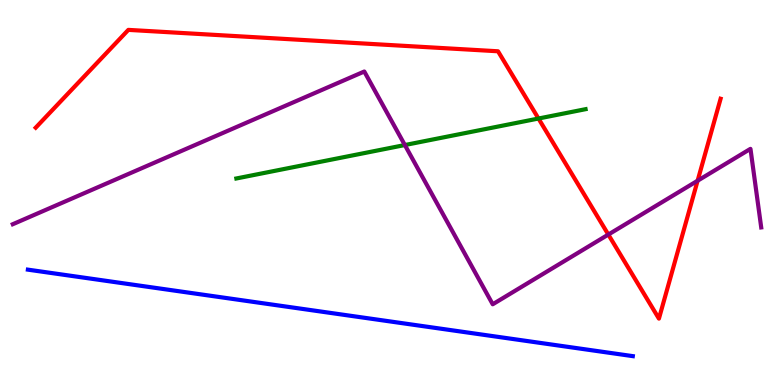[{'lines': ['blue', 'red'], 'intersections': []}, {'lines': ['green', 'red'], 'intersections': [{'x': 6.95, 'y': 6.92}]}, {'lines': ['purple', 'red'], 'intersections': [{'x': 7.85, 'y': 3.91}, {'x': 9.0, 'y': 5.31}]}, {'lines': ['blue', 'green'], 'intersections': []}, {'lines': ['blue', 'purple'], 'intersections': []}, {'lines': ['green', 'purple'], 'intersections': [{'x': 5.22, 'y': 6.23}]}]